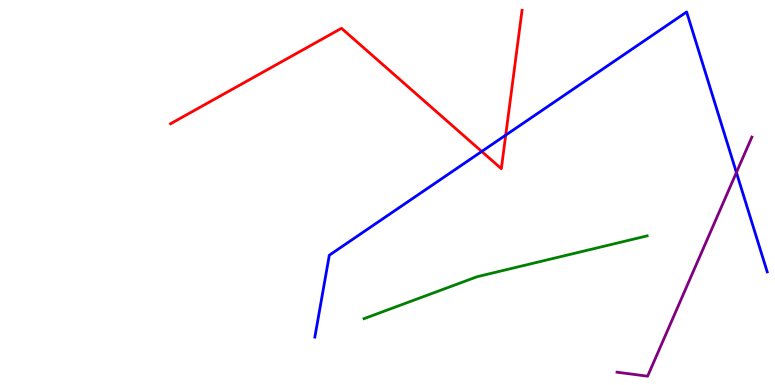[{'lines': ['blue', 'red'], 'intersections': [{'x': 6.22, 'y': 6.07}, {'x': 6.53, 'y': 6.49}]}, {'lines': ['green', 'red'], 'intersections': []}, {'lines': ['purple', 'red'], 'intersections': []}, {'lines': ['blue', 'green'], 'intersections': []}, {'lines': ['blue', 'purple'], 'intersections': [{'x': 9.5, 'y': 5.52}]}, {'lines': ['green', 'purple'], 'intersections': []}]